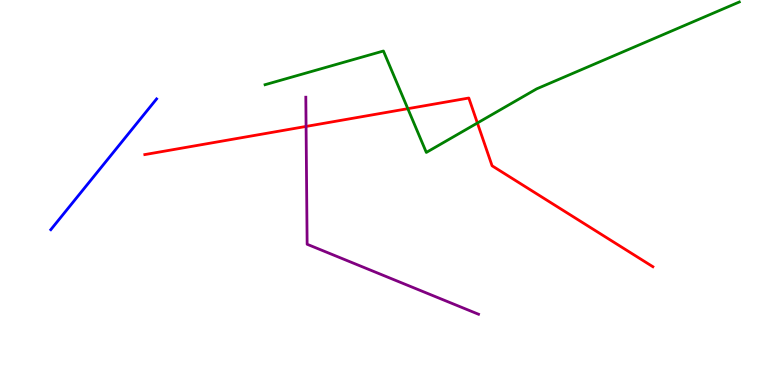[{'lines': ['blue', 'red'], 'intersections': []}, {'lines': ['green', 'red'], 'intersections': [{'x': 5.26, 'y': 7.18}, {'x': 6.16, 'y': 6.81}]}, {'lines': ['purple', 'red'], 'intersections': [{'x': 3.95, 'y': 6.72}]}, {'lines': ['blue', 'green'], 'intersections': []}, {'lines': ['blue', 'purple'], 'intersections': []}, {'lines': ['green', 'purple'], 'intersections': []}]